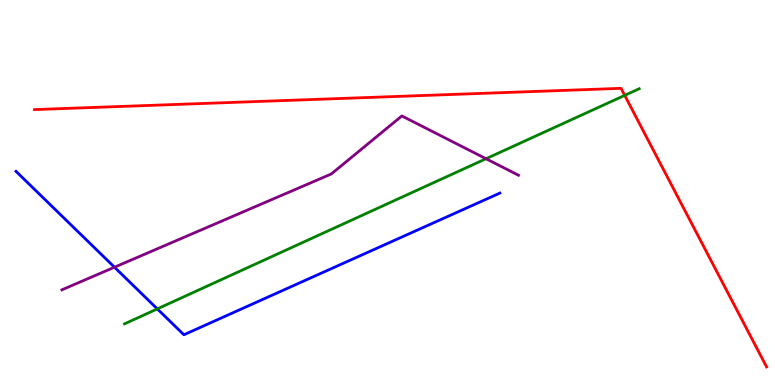[{'lines': ['blue', 'red'], 'intersections': []}, {'lines': ['green', 'red'], 'intersections': [{'x': 8.06, 'y': 7.52}]}, {'lines': ['purple', 'red'], 'intersections': []}, {'lines': ['blue', 'green'], 'intersections': [{'x': 2.03, 'y': 1.98}]}, {'lines': ['blue', 'purple'], 'intersections': [{'x': 1.48, 'y': 3.06}]}, {'lines': ['green', 'purple'], 'intersections': [{'x': 6.27, 'y': 5.88}]}]